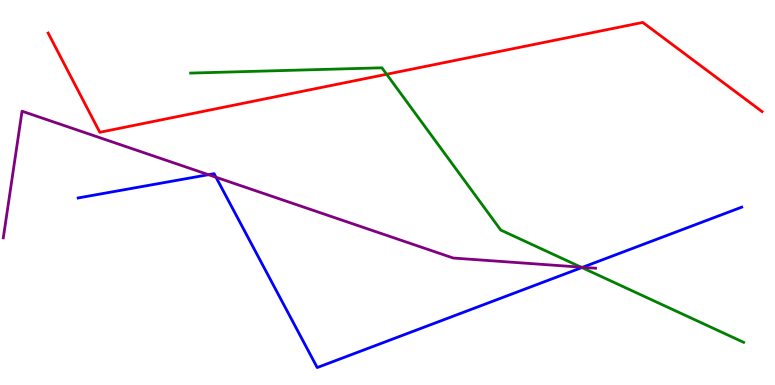[{'lines': ['blue', 'red'], 'intersections': []}, {'lines': ['green', 'red'], 'intersections': [{'x': 4.99, 'y': 8.07}]}, {'lines': ['purple', 'red'], 'intersections': []}, {'lines': ['blue', 'green'], 'intersections': [{'x': 7.51, 'y': 3.05}]}, {'lines': ['blue', 'purple'], 'intersections': [{'x': 2.69, 'y': 5.46}, {'x': 2.79, 'y': 5.4}, {'x': 7.52, 'y': 3.06}]}, {'lines': ['green', 'purple'], 'intersections': [{'x': 7.5, 'y': 3.06}]}]